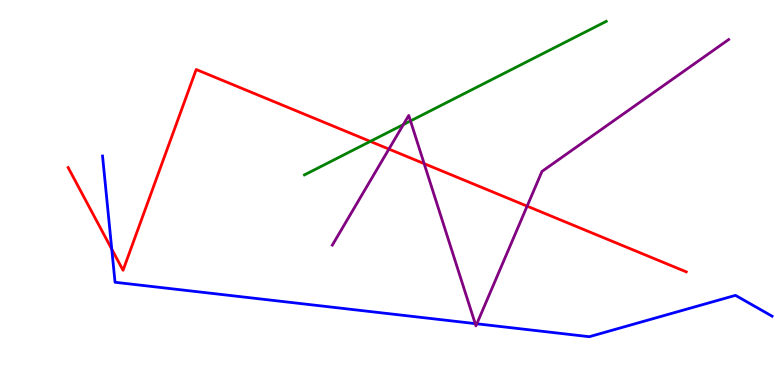[{'lines': ['blue', 'red'], 'intersections': [{'x': 1.44, 'y': 3.53}]}, {'lines': ['green', 'red'], 'intersections': [{'x': 4.78, 'y': 6.33}]}, {'lines': ['purple', 'red'], 'intersections': [{'x': 5.02, 'y': 6.13}, {'x': 5.47, 'y': 5.75}, {'x': 6.8, 'y': 4.65}]}, {'lines': ['blue', 'green'], 'intersections': []}, {'lines': ['blue', 'purple'], 'intersections': [{'x': 6.13, 'y': 1.59}, {'x': 6.15, 'y': 1.59}]}, {'lines': ['green', 'purple'], 'intersections': [{'x': 5.2, 'y': 6.76}, {'x': 5.3, 'y': 6.86}]}]